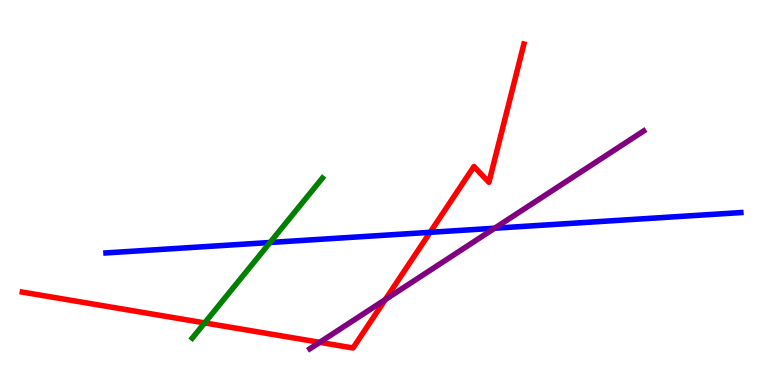[{'lines': ['blue', 'red'], 'intersections': [{'x': 5.55, 'y': 3.97}]}, {'lines': ['green', 'red'], 'intersections': [{'x': 2.64, 'y': 1.61}]}, {'lines': ['purple', 'red'], 'intersections': [{'x': 4.13, 'y': 1.11}, {'x': 4.97, 'y': 2.22}]}, {'lines': ['blue', 'green'], 'intersections': [{'x': 3.48, 'y': 3.7}]}, {'lines': ['blue', 'purple'], 'intersections': [{'x': 6.38, 'y': 4.07}]}, {'lines': ['green', 'purple'], 'intersections': []}]